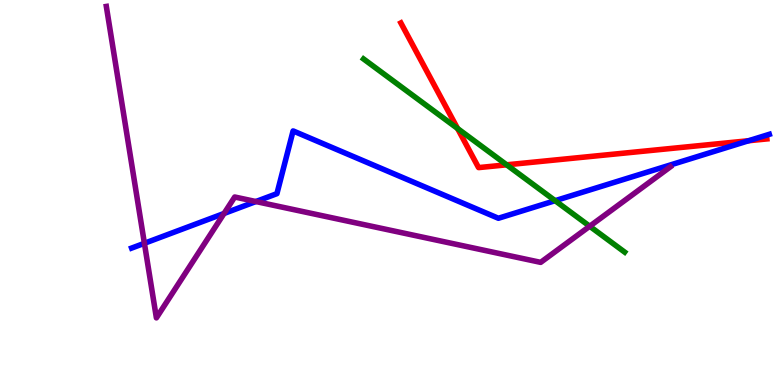[{'lines': ['blue', 'red'], 'intersections': [{'x': 9.66, 'y': 6.34}]}, {'lines': ['green', 'red'], 'intersections': [{'x': 5.9, 'y': 6.66}, {'x': 6.54, 'y': 5.72}]}, {'lines': ['purple', 'red'], 'intersections': []}, {'lines': ['blue', 'green'], 'intersections': [{'x': 7.16, 'y': 4.79}]}, {'lines': ['blue', 'purple'], 'intersections': [{'x': 1.86, 'y': 3.68}, {'x': 2.89, 'y': 4.46}, {'x': 3.3, 'y': 4.77}]}, {'lines': ['green', 'purple'], 'intersections': [{'x': 7.61, 'y': 4.12}]}]